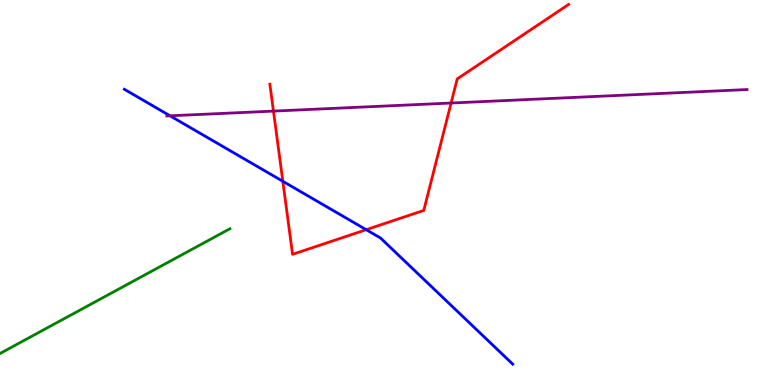[{'lines': ['blue', 'red'], 'intersections': [{'x': 3.65, 'y': 5.29}, {'x': 4.73, 'y': 4.03}]}, {'lines': ['green', 'red'], 'intersections': []}, {'lines': ['purple', 'red'], 'intersections': [{'x': 3.53, 'y': 7.11}, {'x': 5.82, 'y': 7.32}]}, {'lines': ['blue', 'green'], 'intersections': []}, {'lines': ['blue', 'purple'], 'intersections': [{'x': 2.19, 'y': 6.99}]}, {'lines': ['green', 'purple'], 'intersections': []}]